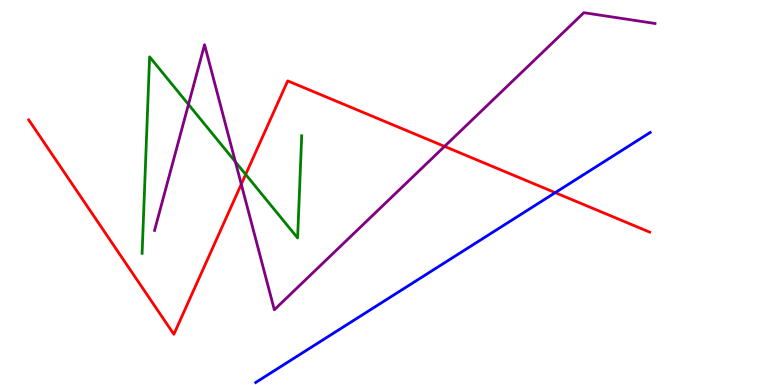[{'lines': ['blue', 'red'], 'intersections': [{'x': 7.16, 'y': 5.0}]}, {'lines': ['green', 'red'], 'intersections': [{'x': 3.17, 'y': 5.47}]}, {'lines': ['purple', 'red'], 'intersections': [{'x': 3.11, 'y': 5.21}, {'x': 5.74, 'y': 6.2}]}, {'lines': ['blue', 'green'], 'intersections': []}, {'lines': ['blue', 'purple'], 'intersections': []}, {'lines': ['green', 'purple'], 'intersections': [{'x': 2.43, 'y': 7.29}, {'x': 3.04, 'y': 5.8}]}]